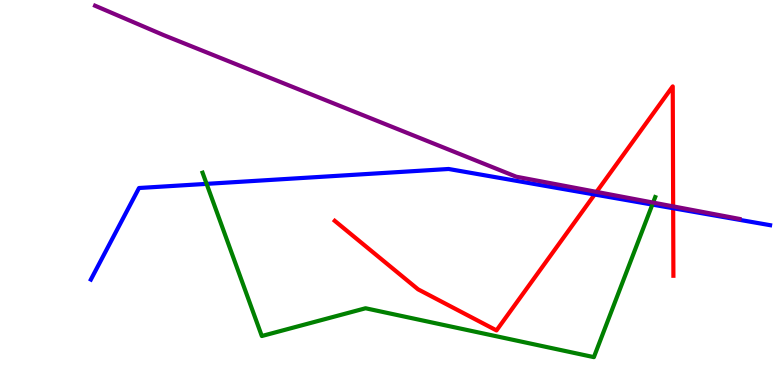[{'lines': ['blue', 'red'], 'intersections': [{'x': 7.67, 'y': 4.95}, {'x': 8.69, 'y': 4.59}]}, {'lines': ['green', 'red'], 'intersections': []}, {'lines': ['purple', 'red'], 'intersections': [{'x': 7.7, 'y': 5.02}, {'x': 8.69, 'y': 4.64}]}, {'lines': ['blue', 'green'], 'intersections': [{'x': 2.67, 'y': 5.22}, {'x': 8.42, 'y': 4.69}]}, {'lines': ['blue', 'purple'], 'intersections': []}, {'lines': ['green', 'purple'], 'intersections': [{'x': 8.43, 'y': 4.74}]}]